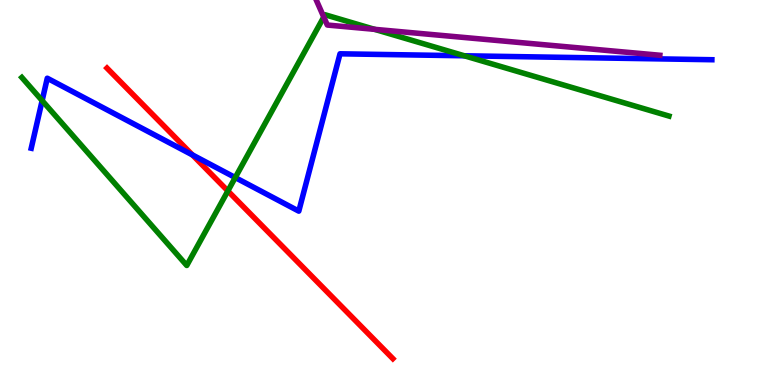[{'lines': ['blue', 'red'], 'intersections': [{'x': 2.48, 'y': 5.98}]}, {'lines': ['green', 'red'], 'intersections': [{'x': 2.94, 'y': 5.04}]}, {'lines': ['purple', 'red'], 'intersections': []}, {'lines': ['blue', 'green'], 'intersections': [{'x': 0.544, 'y': 7.39}, {'x': 3.04, 'y': 5.39}, {'x': 5.99, 'y': 8.55}]}, {'lines': ['blue', 'purple'], 'intersections': []}, {'lines': ['green', 'purple'], 'intersections': [{'x': 4.18, 'y': 9.56}, {'x': 4.83, 'y': 9.24}]}]